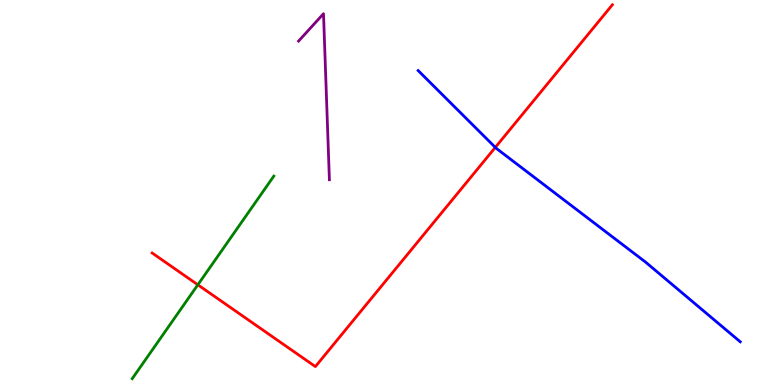[{'lines': ['blue', 'red'], 'intersections': [{'x': 6.39, 'y': 6.17}]}, {'lines': ['green', 'red'], 'intersections': [{'x': 2.55, 'y': 2.6}]}, {'lines': ['purple', 'red'], 'intersections': []}, {'lines': ['blue', 'green'], 'intersections': []}, {'lines': ['blue', 'purple'], 'intersections': []}, {'lines': ['green', 'purple'], 'intersections': []}]